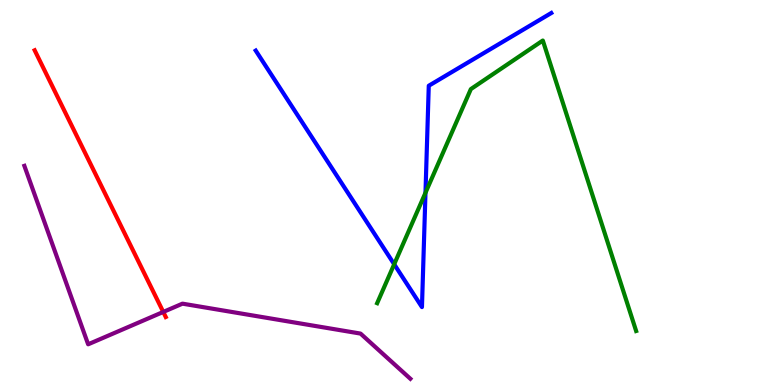[{'lines': ['blue', 'red'], 'intersections': []}, {'lines': ['green', 'red'], 'intersections': []}, {'lines': ['purple', 'red'], 'intersections': [{'x': 2.11, 'y': 1.9}]}, {'lines': ['blue', 'green'], 'intersections': [{'x': 5.09, 'y': 3.14}, {'x': 5.49, 'y': 4.99}]}, {'lines': ['blue', 'purple'], 'intersections': []}, {'lines': ['green', 'purple'], 'intersections': []}]